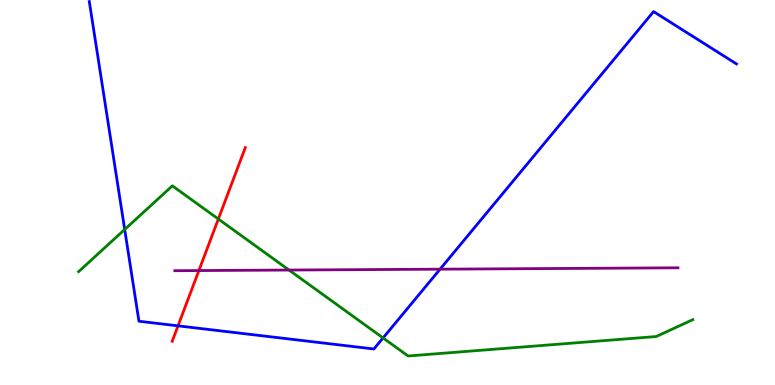[{'lines': ['blue', 'red'], 'intersections': [{'x': 2.3, 'y': 1.54}]}, {'lines': ['green', 'red'], 'intersections': [{'x': 2.82, 'y': 4.31}]}, {'lines': ['purple', 'red'], 'intersections': [{'x': 2.57, 'y': 2.97}]}, {'lines': ['blue', 'green'], 'intersections': [{'x': 1.61, 'y': 4.04}, {'x': 4.94, 'y': 1.22}]}, {'lines': ['blue', 'purple'], 'intersections': [{'x': 5.68, 'y': 3.01}]}, {'lines': ['green', 'purple'], 'intersections': [{'x': 3.73, 'y': 2.99}]}]